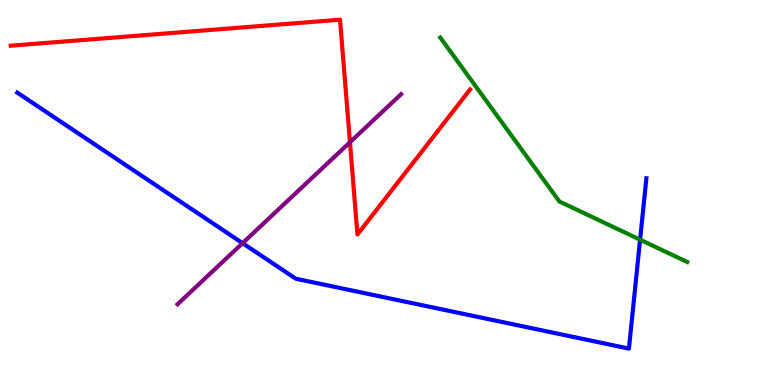[{'lines': ['blue', 'red'], 'intersections': []}, {'lines': ['green', 'red'], 'intersections': []}, {'lines': ['purple', 'red'], 'intersections': [{'x': 4.52, 'y': 6.31}]}, {'lines': ['blue', 'green'], 'intersections': [{'x': 8.26, 'y': 3.77}]}, {'lines': ['blue', 'purple'], 'intersections': [{'x': 3.13, 'y': 3.68}]}, {'lines': ['green', 'purple'], 'intersections': []}]